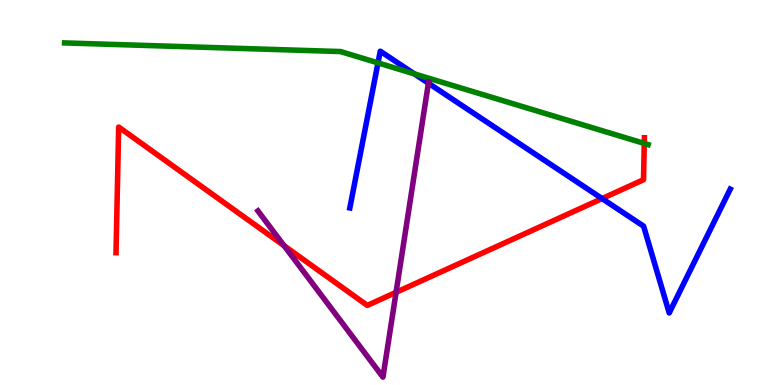[{'lines': ['blue', 'red'], 'intersections': [{'x': 7.77, 'y': 4.84}]}, {'lines': ['green', 'red'], 'intersections': [{'x': 8.31, 'y': 6.27}]}, {'lines': ['purple', 'red'], 'intersections': [{'x': 3.67, 'y': 3.62}, {'x': 5.11, 'y': 2.41}]}, {'lines': ['blue', 'green'], 'intersections': [{'x': 4.88, 'y': 8.37}, {'x': 5.35, 'y': 8.08}]}, {'lines': ['blue', 'purple'], 'intersections': [{'x': 5.53, 'y': 7.84}]}, {'lines': ['green', 'purple'], 'intersections': []}]